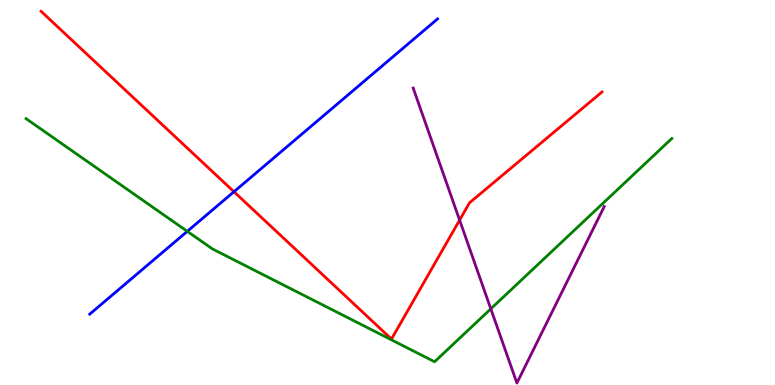[{'lines': ['blue', 'red'], 'intersections': [{'x': 3.02, 'y': 5.02}]}, {'lines': ['green', 'red'], 'intersections': []}, {'lines': ['purple', 'red'], 'intersections': [{'x': 5.93, 'y': 4.28}]}, {'lines': ['blue', 'green'], 'intersections': [{'x': 2.42, 'y': 3.99}]}, {'lines': ['blue', 'purple'], 'intersections': []}, {'lines': ['green', 'purple'], 'intersections': [{'x': 6.33, 'y': 1.98}]}]